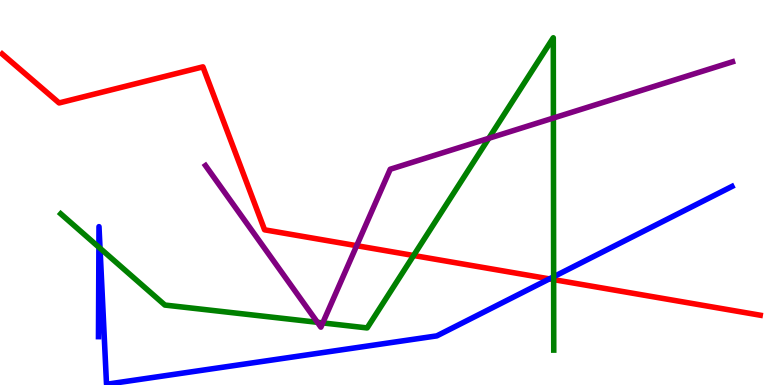[{'lines': ['blue', 'red'], 'intersections': [{'x': 7.09, 'y': 2.76}]}, {'lines': ['green', 'red'], 'intersections': [{'x': 5.34, 'y': 3.36}, {'x': 7.14, 'y': 2.74}]}, {'lines': ['purple', 'red'], 'intersections': [{'x': 4.6, 'y': 3.62}]}, {'lines': ['blue', 'green'], 'intersections': [{'x': 1.28, 'y': 3.58}, {'x': 1.29, 'y': 3.55}, {'x': 7.14, 'y': 2.81}]}, {'lines': ['blue', 'purple'], 'intersections': []}, {'lines': ['green', 'purple'], 'intersections': [{'x': 4.1, 'y': 1.63}, {'x': 4.16, 'y': 1.61}, {'x': 6.31, 'y': 6.41}, {'x': 7.14, 'y': 6.93}]}]